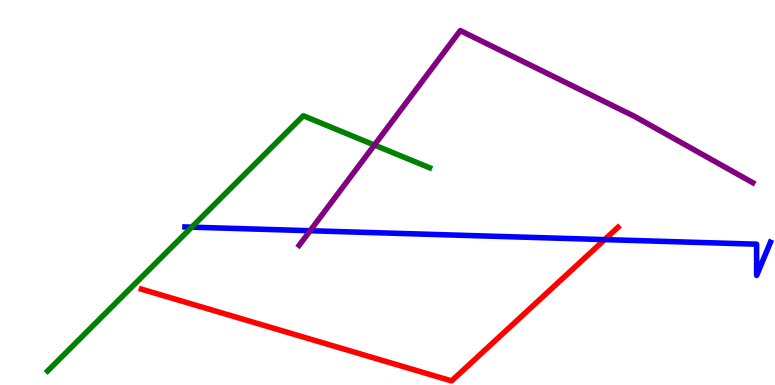[{'lines': ['blue', 'red'], 'intersections': [{'x': 7.8, 'y': 3.78}]}, {'lines': ['green', 'red'], 'intersections': []}, {'lines': ['purple', 'red'], 'intersections': []}, {'lines': ['blue', 'green'], 'intersections': [{'x': 2.47, 'y': 4.1}]}, {'lines': ['blue', 'purple'], 'intersections': [{'x': 4.0, 'y': 4.01}]}, {'lines': ['green', 'purple'], 'intersections': [{'x': 4.83, 'y': 6.23}]}]